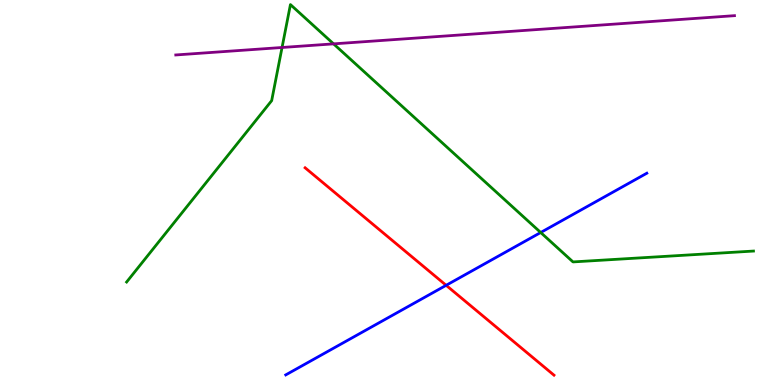[{'lines': ['blue', 'red'], 'intersections': [{'x': 5.76, 'y': 2.59}]}, {'lines': ['green', 'red'], 'intersections': []}, {'lines': ['purple', 'red'], 'intersections': []}, {'lines': ['blue', 'green'], 'intersections': [{'x': 6.98, 'y': 3.96}]}, {'lines': ['blue', 'purple'], 'intersections': []}, {'lines': ['green', 'purple'], 'intersections': [{'x': 3.64, 'y': 8.77}, {'x': 4.3, 'y': 8.86}]}]